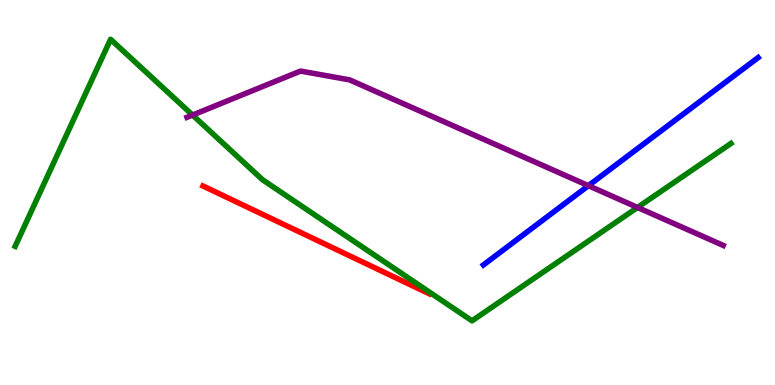[{'lines': ['blue', 'red'], 'intersections': []}, {'lines': ['green', 'red'], 'intersections': []}, {'lines': ['purple', 'red'], 'intersections': []}, {'lines': ['blue', 'green'], 'intersections': []}, {'lines': ['blue', 'purple'], 'intersections': [{'x': 7.59, 'y': 5.18}]}, {'lines': ['green', 'purple'], 'intersections': [{'x': 2.48, 'y': 7.01}, {'x': 8.23, 'y': 4.61}]}]